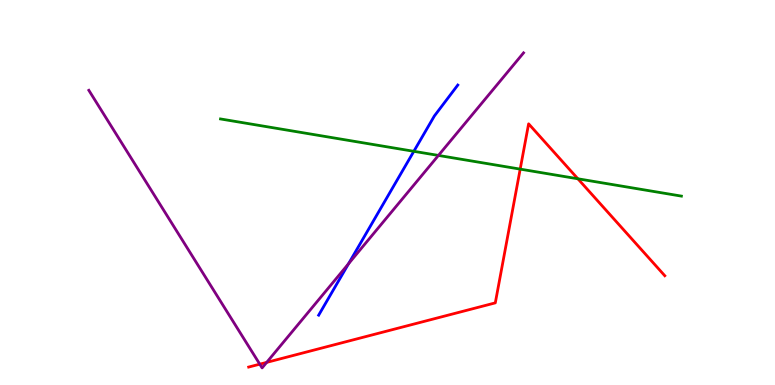[{'lines': ['blue', 'red'], 'intersections': []}, {'lines': ['green', 'red'], 'intersections': [{'x': 6.71, 'y': 5.61}, {'x': 7.46, 'y': 5.36}]}, {'lines': ['purple', 'red'], 'intersections': [{'x': 3.35, 'y': 0.541}, {'x': 3.44, 'y': 0.588}]}, {'lines': ['blue', 'green'], 'intersections': [{'x': 5.34, 'y': 6.07}]}, {'lines': ['blue', 'purple'], 'intersections': [{'x': 4.5, 'y': 3.15}]}, {'lines': ['green', 'purple'], 'intersections': [{'x': 5.66, 'y': 5.96}]}]